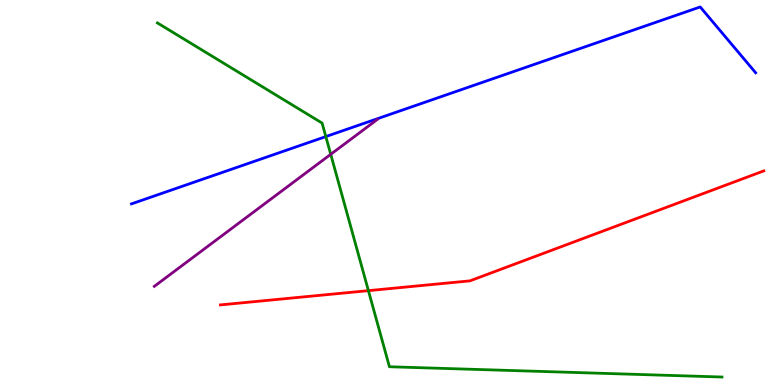[{'lines': ['blue', 'red'], 'intersections': []}, {'lines': ['green', 'red'], 'intersections': [{'x': 4.75, 'y': 2.45}]}, {'lines': ['purple', 'red'], 'intersections': []}, {'lines': ['blue', 'green'], 'intersections': [{'x': 4.2, 'y': 6.45}]}, {'lines': ['blue', 'purple'], 'intersections': []}, {'lines': ['green', 'purple'], 'intersections': [{'x': 4.27, 'y': 5.99}]}]